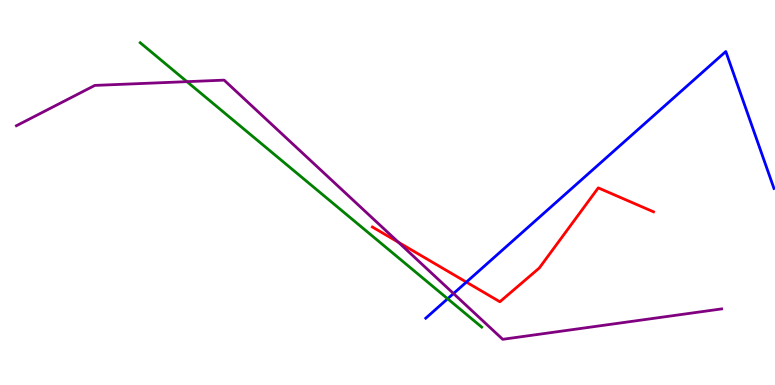[{'lines': ['blue', 'red'], 'intersections': [{'x': 6.02, 'y': 2.67}]}, {'lines': ['green', 'red'], 'intersections': []}, {'lines': ['purple', 'red'], 'intersections': [{'x': 5.14, 'y': 3.71}]}, {'lines': ['blue', 'green'], 'intersections': [{'x': 5.78, 'y': 2.24}]}, {'lines': ['blue', 'purple'], 'intersections': [{'x': 5.85, 'y': 2.38}]}, {'lines': ['green', 'purple'], 'intersections': [{'x': 2.41, 'y': 7.88}]}]